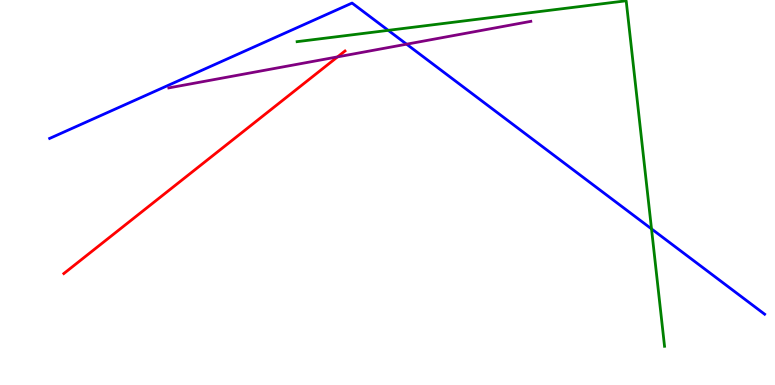[{'lines': ['blue', 'red'], 'intersections': []}, {'lines': ['green', 'red'], 'intersections': []}, {'lines': ['purple', 'red'], 'intersections': [{'x': 4.36, 'y': 8.52}]}, {'lines': ['blue', 'green'], 'intersections': [{'x': 5.01, 'y': 9.21}, {'x': 8.41, 'y': 4.05}]}, {'lines': ['blue', 'purple'], 'intersections': [{'x': 5.25, 'y': 8.85}]}, {'lines': ['green', 'purple'], 'intersections': []}]